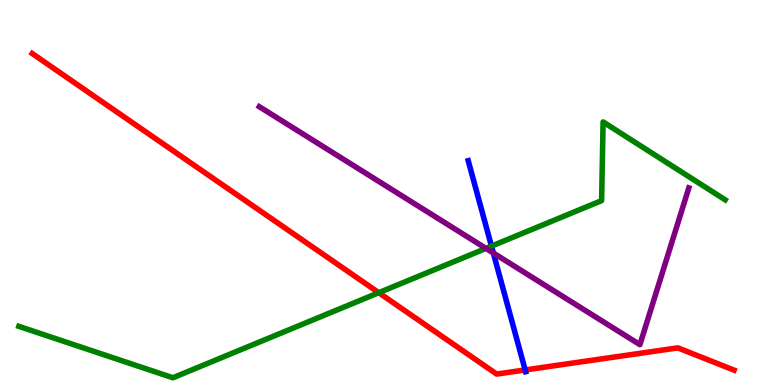[{'lines': ['blue', 'red'], 'intersections': [{'x': 6.78, 'y': 0.391}]}, {'lines': ['green', 'red'], 'intersections': [{'x': 4.89, 'y': 2.4}]}, {'lines': ['purple', 'red'], 'intersections': []}, {'lines': ['blue', 'green'], 'intersections': [{'x': 6.34, 'y': 3.61}]}, {'lines': ['blue', 'purple'], 'intersections': [{'x': 6.37, 'y': 3.43}]}, {'lines': ['green', 'purple'], 'intersections': [{'x': 6.27, 'y': 3.55}]}]